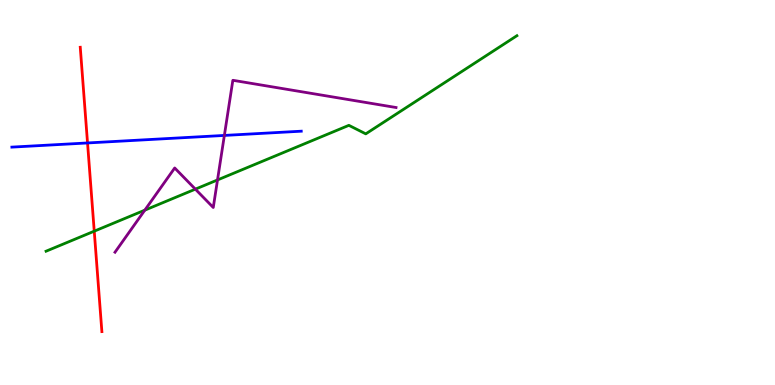[{'lines': ['blue', 'red'], 'intersections': [{'x': 1.13, 'y': 6.29}]}, {'lines': ['green', 'red'], 'intersections': [{'x': 1.22, 'y': 4.0}]}, {'lines': ['purple', 'red'], 'intersections': []}, {'lines': ['blue', 'green'], 'intersections': []}, {'lines': ['blue', 'purple'], 'intersections': [{'x': 2.9, 'y': 6.48}]}, {'lines': ['green', 'purple'], 'intersections': [{'x': 1.87, 'y': 4.54}, {'x': 2.52, 'y': 5.09}, {'x': 2.81, 'y': 5.33}]}]